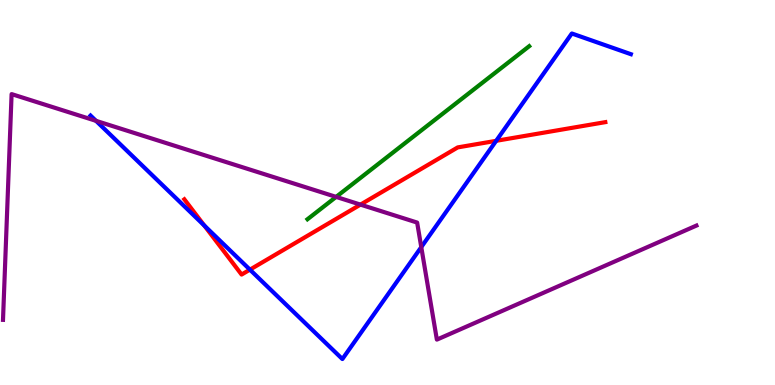[{'lines': ['blue', 'red'], 'intersections': [{'x': 2.64, 'y': 4.14}, {'x': 3.22, 'y': 3.0}, {'x': 6.4, 'y': 6.34}]}, {'lines': ['green', 'red'], 'intersections': []}, {'lines': ['purple', 'red'], 'intersections': [{'x': 4.65, 'y': 4.69}]}, {'lines': ['blue', 'green'], 'intersections': []}, {'lines': ['blue', 'purple'], 'intersections': [{'x': 1.24, 'y': 6.86}, {'x': 5.44, 'y': 3.58}]}, {'lines': ['green', 'purple'], 'intersections': [{'x': 4.34, 'y': 4.89}]}]